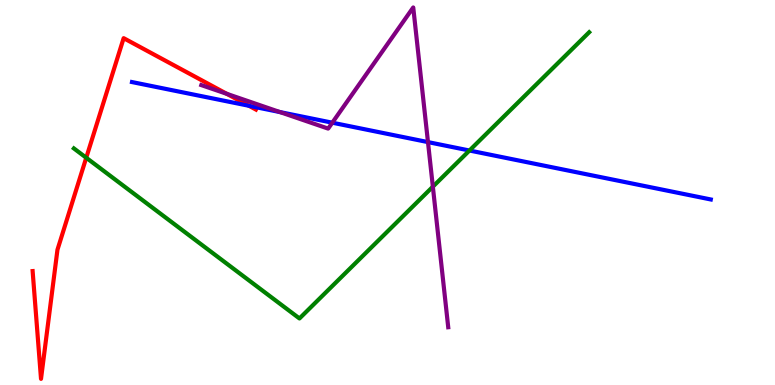[{'lines': ['blue', 'red'], 'intersections': [{'x': 3.21, 'y': 7.25}]}, {'lines': ['green', 'red'], 'intersections': [{'x': 1.11, 'y': 5.9}]}, {'lines': ['purple', 'red'], 'intersections': [{'x': 2.93, 'y': 7.56}]}, {'lines': ['blue', 'green'], 'intersections': [{'x': 6.06, 'y': 6.09}]}, {'lines': ['blue', 'purple'], 'intersections': [{'x': 3.61, 'y': 7.09}, {'x': 4.29, 'y': 6.81}, {'x': 5.52, 'y': 6.31}]}, {'lines': ['green', 'purple'], 'intersections': [{'x': 5.59, 'y': 5.15}]}]